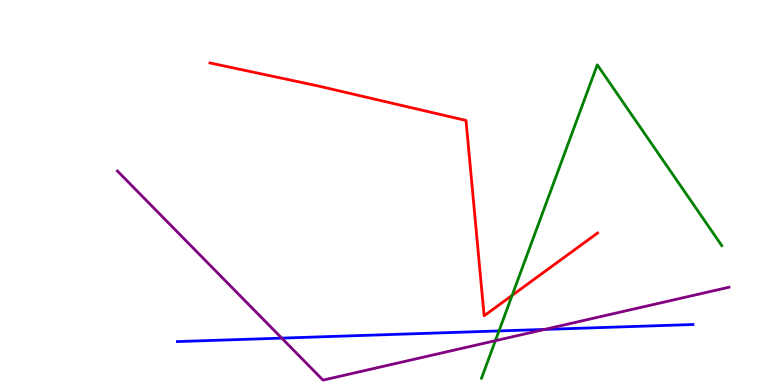[{'lines': ['blue', 'red'], 'intersections': []}, {'lines': ['green', 'red'], 'intersections': [{'x': 6.61, 'y': 2.33}]}, {'lines': ['purple', 'red'], 'intersections': []}, {'lines': ['blue', 'green'], 'intersections': [{'x': 6.44, 'y': 1.4}]}, {'lines': ['blue', 'purple'], 'intersections': [{'x': 3.64, 'y': 1.22}, {'x': 7.03, 'y': 1.44}]}, {'lines': ['green', 'purple'], 'intersections': [{'x': 6.39, 'y': 1.15}]}]